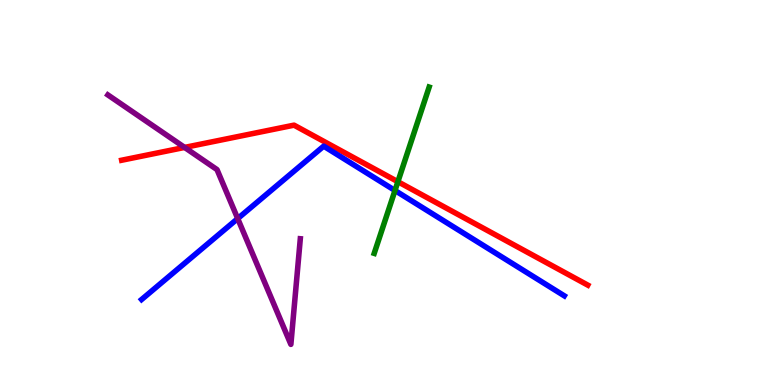[{'lines': ['blue', 'red'], 'intersections': []}, {'lines': ['green', 'red'], 'intersections': [{'x': 5.13, 'y': 5.28}]}, {'lines': ['purple', 'red'], 'intersections': [{'x': 2.38, 'y': 6.17}]}, {'lines': ['blue', 'green'], 'intersections': [{'x': 5.1, 'y': 5.05}]}, {'lines': ['blue', 'purple'], 'intersections': [{'x': 3.07, 'y': 4.32}]}, {'lines': ['green', 'purple'], 'intersections': []}]